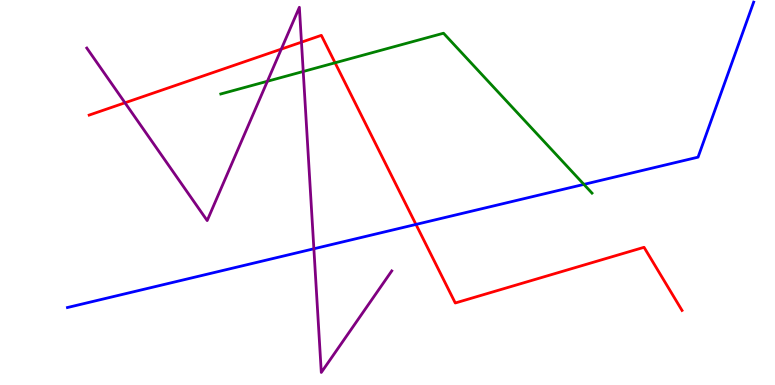[{'lines': ['blue', 'red'], 'intersections': [{'x': 5.37, 'y': 4.17}]}, {'lines': ['green', 'red'], 'intersections': [{'x': 4.32, 'y': 8.37}]}, {'lines': ['purple', 'red'], 'intersections': [{'x': 1.61, 'y': 7.33}, {'x': 3.63, 'y': 8.72}, {'x': 3.89, 'y': 8.9}]}, {'lines': ['blue', 'green'], 'intersections': [{'x': 7.53, 'y': 5.21}]}, {'lines': ['blue', 'purple'], 'intersections': [{'x': 4.05, 'y': 3.54}]}, {'lines': ['green', 'purple'], 'intersections': [{'x': 3.45, 'y': 7.89}, {'x': 3.91, 'y': 8.14}]}]